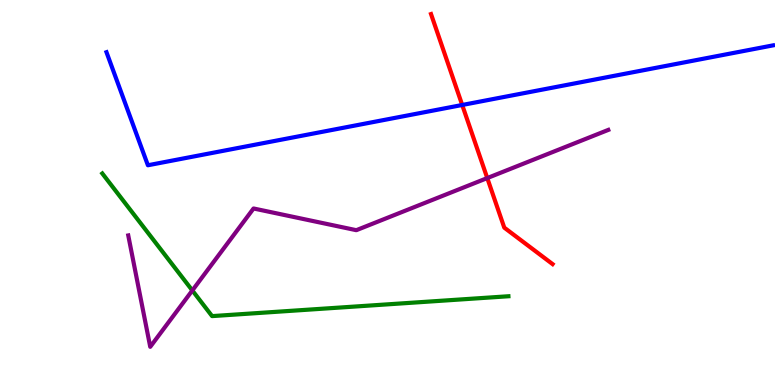[{'lines': ['blue', 'red'], 'intersections': [{'x': 5.96, 'y': 7.27}]}, {'lines': ['green', 'red'], 'intersections': []}, {'lines': ['purple', 'red'], 'intersections': [{'x': 6.29, 'y': 5.37}]}, {'lines': ['blue', 'green'], 'intersections': []}, {'lines': ['blue', 'purple'], 'intersections': []}, {'lines': ['green', 'purple'], 'intersections': [{'x': 2.48, 'y': 2.46}]}]